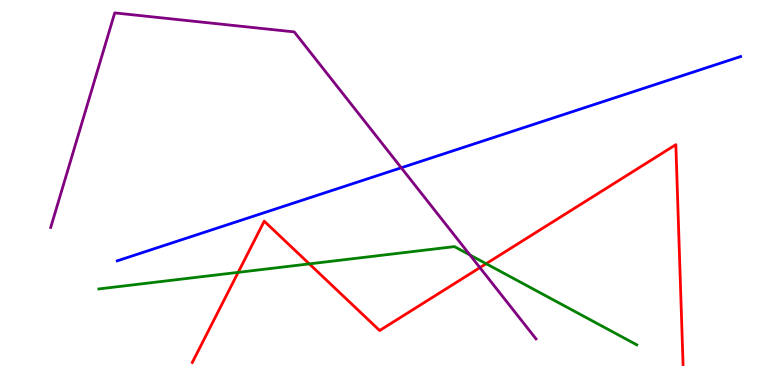[{'lines': ['blue', 'red'], 'intersections': []}, {'lines': ['green', 'red'], 'intersections': [{'x': 3.07, 'y': 2.93}, {'x': 3.99, 'y': 3.15}, {'x': 6.27, 'y': 3.15}]}, {'lines': ['purple', 'red'], 'intersections': [{'x': 6.19, 'y': 3.05}]}, {'lines': ['blue', 'green'], 'intersections': []}, {'lines': ['blue', 'purple'], 'intersections': [{'x': 5.18, 'y': 5.64}]}, {'lines': ['green', 'purple'], 'intersections': [{'x': 6.06, 'y': 3.38}]}]